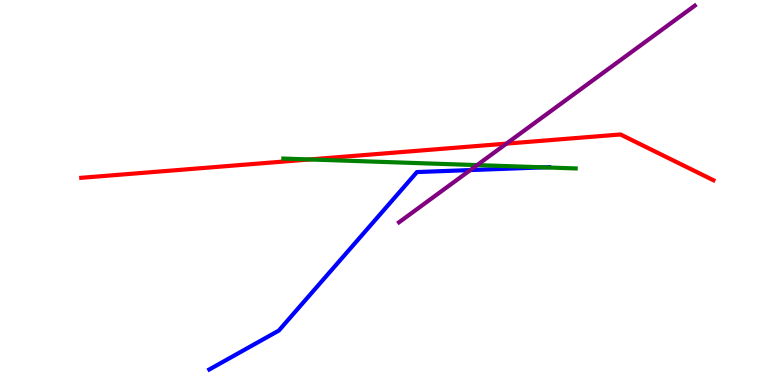[{'lines': ['blue', 'red'], 'intersections': []}, {'lines': ['green', 'red'], 'intersections': [{'x': 3.99, 'y': 5.86}]}, {'lines': ['purple', 'red'], 'intersections': [{'x': 6.53, 'y': 6.27}]}, {'lines': ['blue', 'green'], 'intersections': [{'x': 7.01, 'y': 5.65}]}, {'lines': ['blue', 'purple'], 'intersections': [{'x': 6.07, 'y': 5.58}]}, {'lines': ['green', 'purple'], 'intersections': [{'x': 6.16, 'y': 5.71}]}]